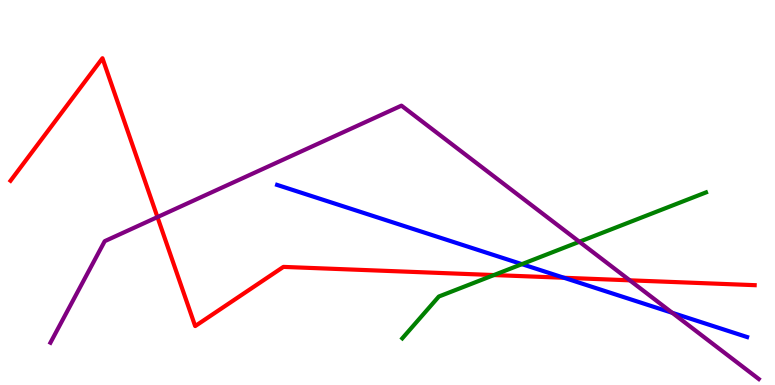[{'lines': ['blue', 'red'], 'intersections': [{'x': 7.28, 'y': 2.79}]}, {'lines': ['green', 'red'], 'intersections': [{'x': 6.37, 'y': 2.86}]}, {'lines': ['purple', 'red'], 'intersections': [{'x': 2.03, 'y': 4.36}, {'x': 8.13, 'y': 2.72}]}, {'lines': ['blue', 'green'], 'intersections': [{'x': 6.73, 'y': 3.14}]}, {'lines': ['blue', 'purple'], 'intersections': [{'x': 8.67, 'y': 1.87}]}, {'lines': ['green', 'purple'], 'intersections': [{'x': 7.48, 'y': 3.72}]}]